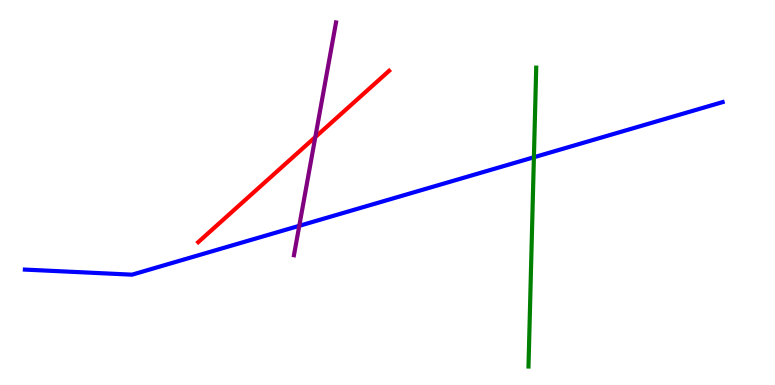[{'lines': ['blue', 'red'], 'intersections': []}, {'lines': ['green', 'red'], 'intersections': []}, {'lines': ['purple', 'red'], 'intersections': [{'x': 4.07, 'y': 6.44}]}, {'lines': ['blue', 'green'], 'intersections': [{'x': 6.89, 'y': 5.92}]}, {'lines': ['blue', 'purple'], 'intersections': [{'x': 3.86, 'y': 4.13}]}, {'lines': ['green', 'purple'], 'intersections': []}]